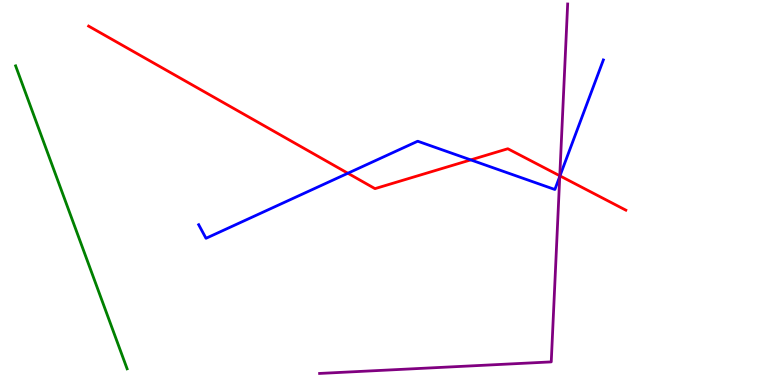[{'lines': ['blue', 'red'], 'intersections': [{'x': 4.49, 'y': 5.5}, {'x': 6.07, 'y': 5.85}, {'x': 7.23, 'y': 5.43}]}, {'lines': ['green', 'red'], 'intersections': []}, {'lines': ['purple', 'red'], 'intersections': [{'x': 7.22, 'y': 5.43}]}, {'lines': ['blue', 'green'], 'intersections': []}, {'lines': ['blue', 'purple'], 'intersections': [{'x': 7.22, 'y': 5.42}]}, {'lines': ['green', 'purple'], 'intersections': []}]